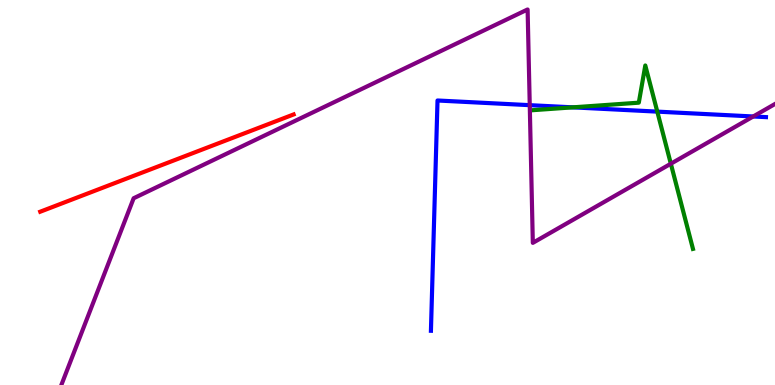[{'lines': ['blue', 'red'], 'intersections': []}, {'lines': ['green', 'red'], 'intersections': []}, {'lines': ['purple', 'red'], 'intersections': []}, {'lines': ['blue', 'green'], 'intersections': [{'x': 7.39, 'y': 7.21}, {'x': 8.48, 'y': 7.1}]}, {'lines': ['blue', 'purple'], 'intersections': [{'x': 6.84, 'y': 7.27}, {'x': 9.72, 'y': 6.97}]}, {'lines': ['green', 'purple'], 'intersections': [{'x': 8.66, 'y': 5.75}]}]